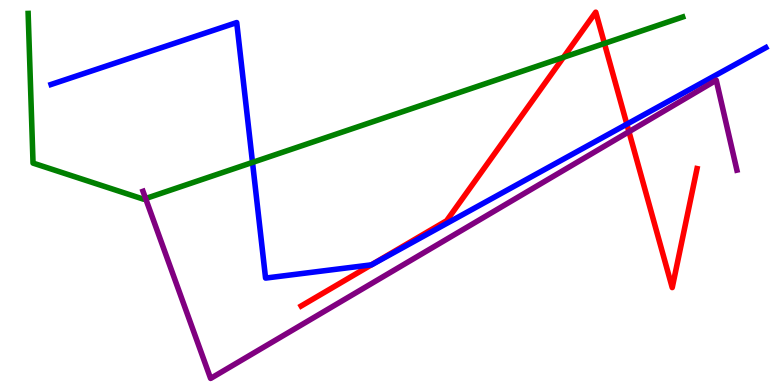[{'lines': ['blue', 'red'], 'intersections': [{'x': 4.79, 'y': 3.12}, {'x': 8.09, 'y': 6.77}]}, {'lines': ['green', 'red'], 'intersections': [{'x': 7.27, 'y': 8.51}, {'x': 7.8, 'y': 8.87}]}, {'lines': ['purple', 'red'], 'intersections': [{'x': 8.12, 'y': 6.58}]}, {'lines': ['blue', 'green'], 'intersections': [{'x': 3.26, 'y': 5.78}]}, {'lines': ['blue', 'purple'], 'intersections': []}, {'lines': ['green', 'purple'], 'intersections': [{'x': 1.88, 'y': 4.84}]}]